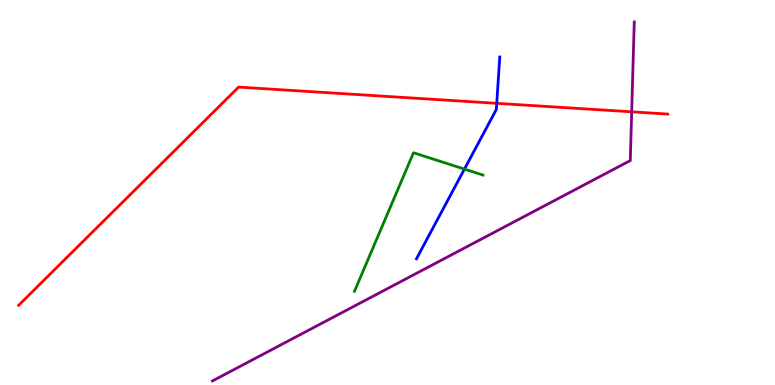[{'lines': ['blue', 'red'], 'intersections': [{'x': 6.41, 'y': 7.32}]}, {'lines': ['green', 'red'], 'intersections': []}, {'lines': ['purple', 'red'], 'intersections': [{'x': 8.15, 'y': 7.1}]}, {'lines': ['blue', 'green'], 'intersections': [{'x': 5.99, 'y': 5.61}]}, {'lines': ['blue', 'purple'], 'intersections': []}, {'lines': ['green', 'purple'], 'intersections': []}]